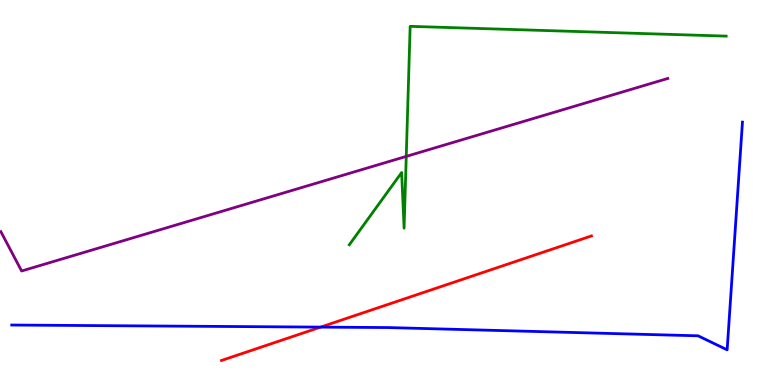[{'lines': ['blue', 'red'], 'intersections': [{'x': 4.14, 'y': 1.5}]}, {'lines': ['green', 'red'], 'intersections': []}, {'lines': ['purple', 'red'], 'intersections': []}, {'lines': ['blue', 'green'], 'intersections': []}, {'lines': ['blue', 'purple'], 'intersections': []}, {'lines': ['green', 'purple'], 'intersections': [{'x': 5.24, 'y': 5.94}]}]